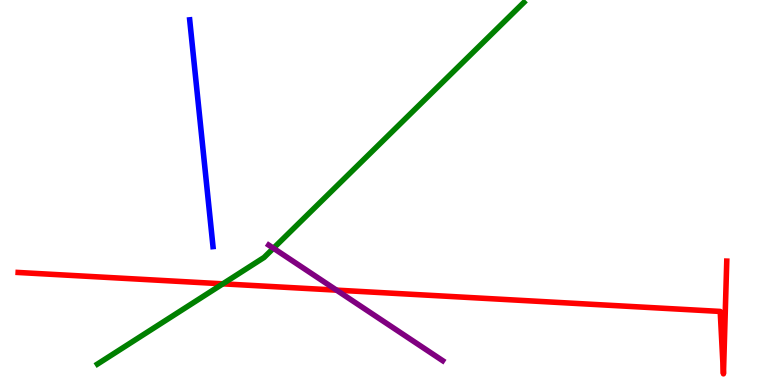[{'lines': ['blue', 'red'], 'intersections': []}, {'lines': ['green', 'red'], 'intersections': [{'x': 2.88, 'y': 2.63}]}, {'lines': ['purple', 'red'], 'intersections': [{'x': 4.34, 'y': 2.46}]}, {'lines': ['blue', 'green'], 'intersections': []}, {'lines': ['blue', 'purple'], 'intersections': []}, {'lines': ['green', 'purple'], 'intersections': [{'x': 3.53, 'y': 3.55}]}]